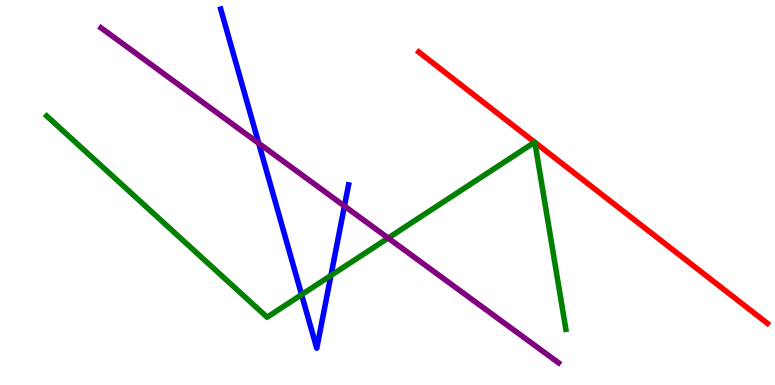[{'lines': ['blue', 'red'], 'intersections': []}, {'lines': ['green', 'red'], 'intersections': [{'x': 6.9, 'y': 6.31}, {'x': 6.9, 'y': 6.3}]}, {'lines': ['purple', 'red'], 'intersections': []}, {'lines': ['blue', 'green'], 'intersections': [{'x': 3.89, 'y': 2.35}, {'x': 4.27, 'y': 2.84}]}, {'lines': ['blue', 'purple'], 'intersections': [{'x': 3.34, 'y': 6.28}, {'x': 4.44, 'y': 4.65}]}, {'lines': ['green', 'purple'], 'intersections': [{'x': 5.01, 'y': 3.82}]}]